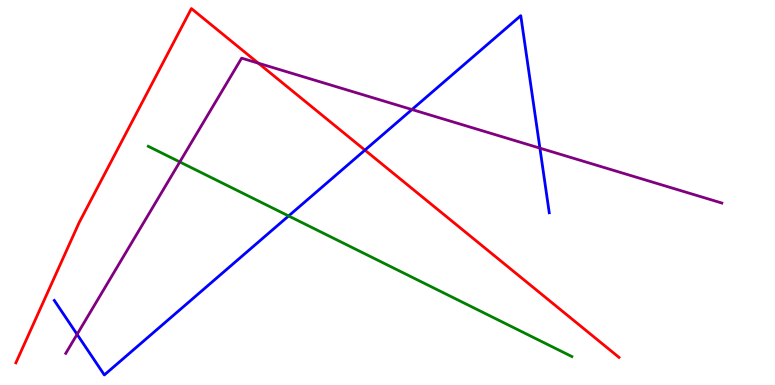[{'lines': ['blue', 'red'], 'intersections': [{'x': 4.71, 'y': 6.1}]}, {'lines': ['green', 'red'], 'intersections': []}, {'lines': ['purple', 'red'], 'intersections': [{'x': 3.33, 'y': 8.36}]}, {'lines': ['blue', 'green'], 'intersections': [{'x': 3.72, 'y': 4.39}]}, {'lines': ['blue', 'purple'], 'intersections': [{'x': 0.995, 'y': 1.32}, {'x': 5.32, 'y': 7.15}, {'x': 6.97, 'y': 6.15}]}, {'lines': ['green', 'purple'], 'intersections': [{'x': 2.32, 'y': 5.79}]}]